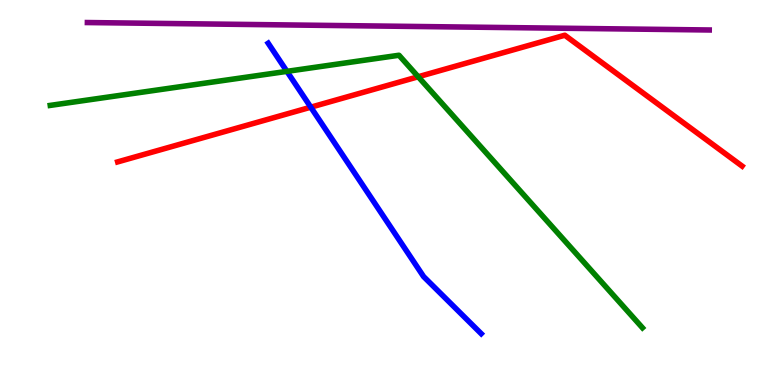[{'lines': ['blue', 'red'], 'intersections': [{'x': 4.01, 'y': 7.22}]}, {'lines': ['green', 'red'], 'intersections': [{'x': 5.4, 'y': 8.01}]}, {'lines': ['purple', 'red'], 'intersections': []}, {'lines': ['blue', 'green'], 'intersections': [{'x': 3.7, 'y': 8.15}]}, {'lines': ['blue', 'purple'], 'intersections': []}, {'lines': ['green', 'purple'], 'intersections': []}]